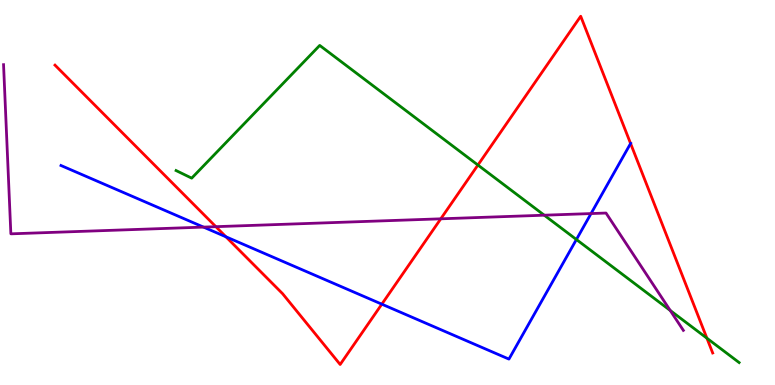[{'lines': ['blue', 'red'], 'intersections': [{'x': 2.92, 'y': 3.85}, {'x': 4.93, 'y': 2.1}, {'x': 8.14, 'y': 6.27}]}, {'lines': ['green', 'red'], 'intersections': [{'x': 6.17, 'y': 5.71}, {'x': 9.12, 'y': 1.22}]}, {'lines': ['purple', 'red'], 'intersections': [{'x': 2.79, 'y': 4.11}, {'x': 5.69, 'y': 4.32}]}, {'lines': ['blue', 'green'], 'intersections': [{'x': 7.44, 'y': 3.78}]}, {'lines': ['blue', 'purple'], 'intersections': [{'x': 2.63, 'y': 4.1}, {'x': 7.63, 'y': 4.45}]}, {'lines': ['green', 'purple'], 'intersections': [{'x': 7.02, 'y': 4.41}, {'x': 8.65, 'y': 1.94}]}]